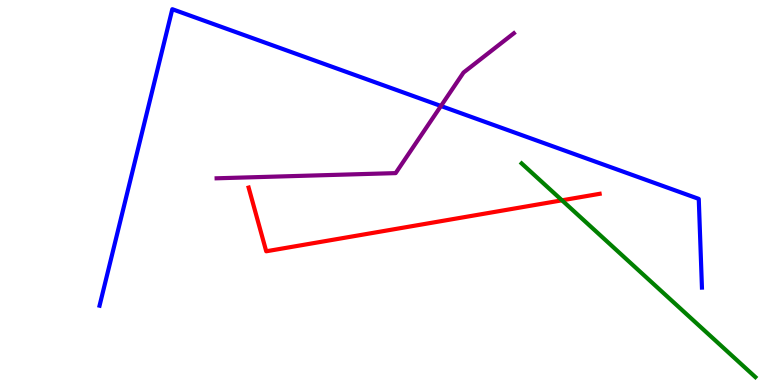[{'lines': ['blue', 'red'], 'intersections': []}, {'lines': ['green', 'red'], 'intersections': [{'x': 7.25, 'y': 4.8}]}, {'lines': ['purple', 'red'], 'intersections': []}, {'lines': ['blue', 'green'], 'intersections': []}, {'lines': ['blue', 'purple'], 'intersections': [{'x': 5.69, 'y': 7.25}]}, {'lines': ['green', 'purple'], 'intersections': []}]